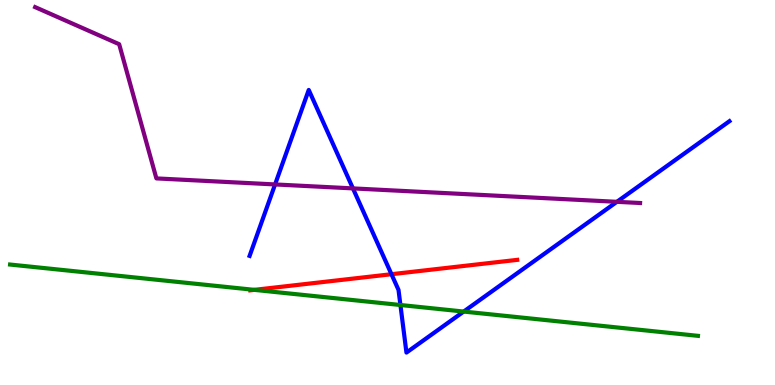[{'lines': ['blue', 'red'], 'intersections': [{'x': 5.05, 'y': 2.88}]}, {'lines': ['green', 'red'], 'intersections': [{'x': 3.28, 'y': 2.47}]}, {'lines': ['purple', 'red'], 'intersections': []}, {'lines': ['blue', 'green'], 'intersections': [{'x': 5.17, 'y': 2.08}, {'x': 5.98, 'y': 1.91}]}, {'lines': ['blue', 'purple'], 'intersections': [{'x': 3.55, 'y': 5.21}, {'x': 4.55, 'y': 5.11}, {'x': 7.96, 'y': 4.76}]}, {'lines': ['green', 'purple'], 'intersections': []}]